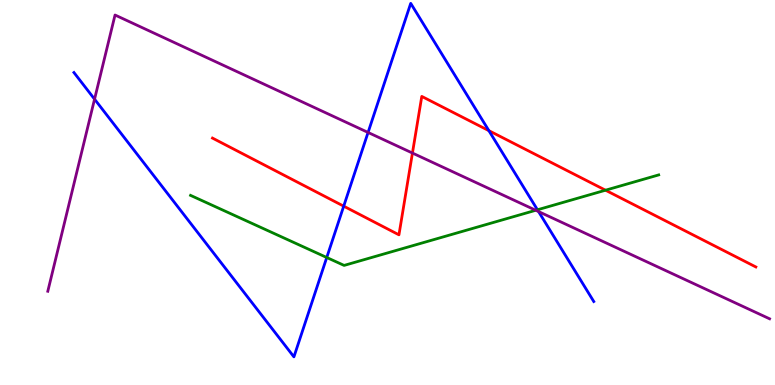[{'lines': ['blue', 'red'], 'intersections': [{'x': 4.44, 'y': 4.65}, {'x': 6.31, 'y': 6.61}]}, {'lines': ['green', 'red'], 'intersections': [{'x': 7.81, 'y': 5.06}]}, {'lines': ['purple', 'red'], 'intersections': [{'x': 5.32, 'y': 6.02}]}, {'lines': ['blue', 'green'], 'intersections': [{'x': 4.22, 'y': 3.31}, {'x': 6.93, 'y': 4.55}]}, {'lines': ['blue', 'purple'], 'intersections': [{'x': 1.22, 'y': 7.42}, {'x': 4.75, 'y': 6.56}, {'x': 6.95, 'y': 4.5}]}, {'lines': ['green', 'purple'], 'intersections': [{'x': 6.91, 'y': 4.54}]}]